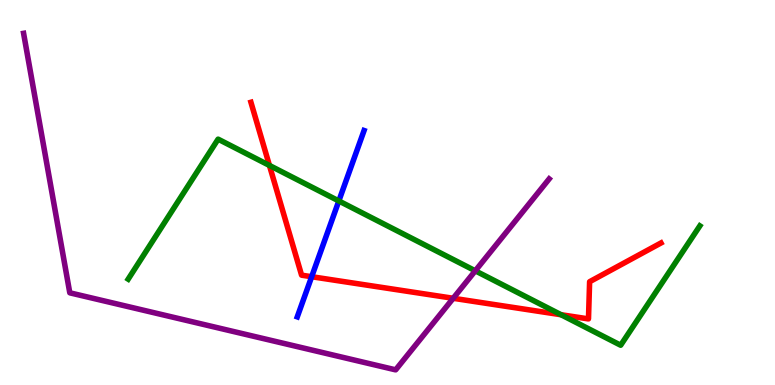[{'lines': ['blue', 'red'], 'intersections': [{'x': 4.02, 'y': 2.81}]}, {'lines': ['green', 'red'], 'intersections': [{'x': 3.48, 'y': 5.7}, {'x': 7.24, 'y': 1.83}]}, {'lines': ['purple', 'red'], 'intersections': [{'x': 5.85, 'y': 2.25}]}, {'lines': ['blue', 'green'], 'intersections': [{'x': 4.37, 'y': 4.78}]}, {'lines': ['blue', 'purple'], 'intersections': []}, {'lines': ['green', 'purple'], 'intersections': [{'x': 6.13, 'y': 2.97}]}]